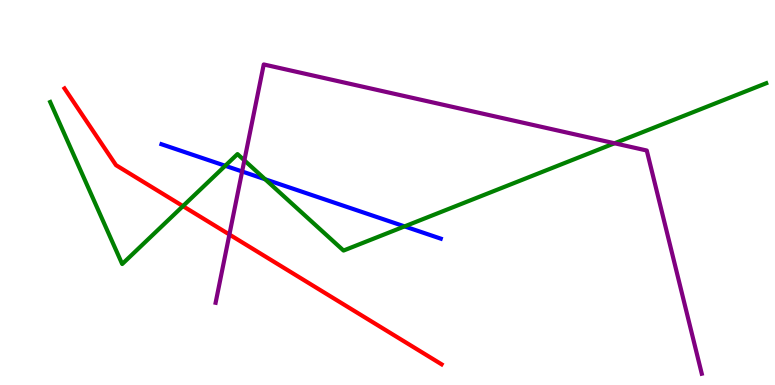[{'lines': ['blue', 'red'], 'intersections': []}, {'lines': ['green', 'red'], 'intersections': [{'x': 2.36, 'y': 4.65}]}, {'lines': ['purple', 'red'], 'intersections': [{'x': 2.96, 'y': 3.91}]}, {'lines': ['blue', 'green'], 'intersections': [{'x': 2.91, 'y': 5.69}, {'x': 3.42, 'y': 5.34}, {'x': 5.22, 'y': 4.12}]}, {'lines': ['blue', 'purple'], 'intersections': [{'x': 3.12, 'y': 5.55}]}, {'lines': ['green', 'purple'], 'intersections': [{'x': 3.15, 'y': 5.83}, {'x': 7.93, 'y': 6.28}]}]